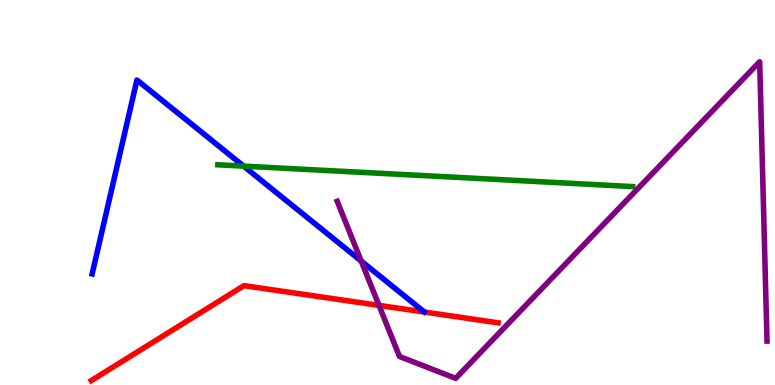[{'lines': ['blue', 'red'], 'intersections': []}, {'lines': ['green', 'red'], 'intersections': []}, {'lines': ['purple', 'red'], 'intersections': [{'x': 4.89, 'y': 2.07}]}, {'lines': ['blue', 'green'], 'intersections': [{'x': 3.14, 'y': 5.68}]}, {'lines': ['blue', 'purple'], 'intersections': [{'x': 4.66, 'y': 3.22}]}, {'lines': ['green', 'purple'], 'intersections': []}]